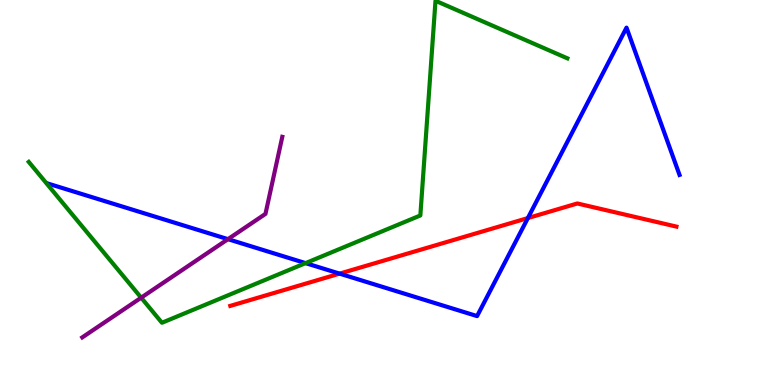[{'lines': ['blue', 'red'], 'intersections': [{'x': 4.38, 'y': 2.89}, {'x': 6.81, 'y': 4.34}]}, {'lines': ['green', 'red'], 'intersections': []}, {'lines': ['purple', 'red'], 'intersections': []}, {'lines': ['blue', 'green'], 'intersections': [{'x': 3.94, 'y': 3.17}]}, {'lines': ['blue', 'purple'], 'intersections': [{'x': 2.94, 'y': 3.79}]}, {'lines': ['green', 'purple'], 'intersections': [{'x': 1.82, 'y': 2.27}]}]